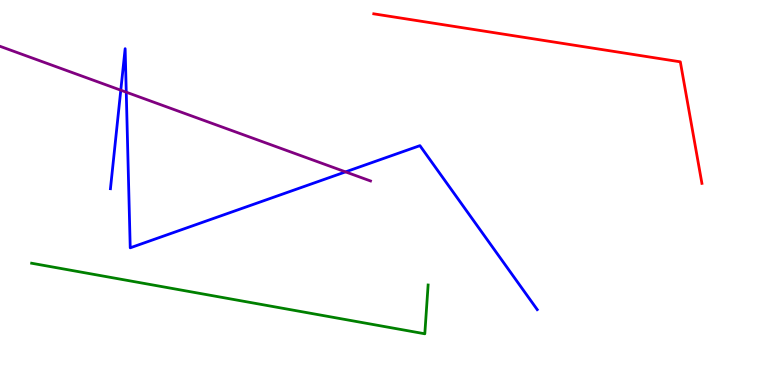[{'lines': ['blue', 'red'], 'intersections': []}, {'lines': ['green', 'red'], 'intersections': []}, {'lines': ['purple', 'red'], 'intersections': []}, {'lines': ['blue', 'green'], 'intersections': []}, {'lines': ['blue', 'purple'], 'intersections': [{'x': 1.56, 'y': 7.66}, {'x': 1.63, 'y': 7.61}, {'x': 4.46, 'y': 5.54}]}, {'lines': ['green', 'purple'], 'intersections': []}]